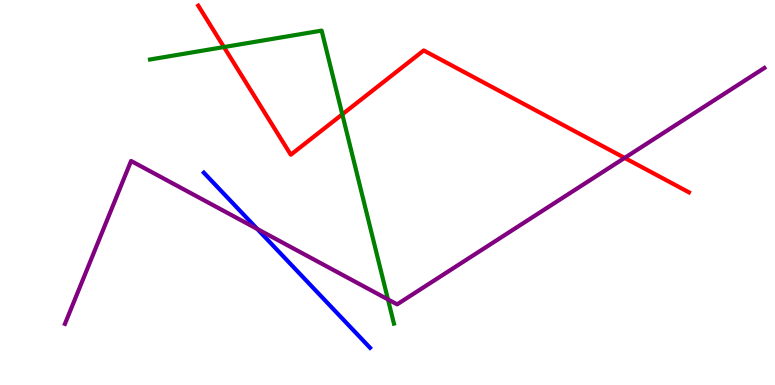[{'lines': ['blue', 'red'], 'intersections': []}, {'lines': ['green', 'red'], 'intersections': [{'x': 2.89, 'y': 8.78}, {'x': 4.42, 'y': 7.03}]}, {'lines': ['purple', 'red'], 'intersections': [{'x': 8.06, 'y': 5.9}]}, {'lines': ['blue', 'green'], 'intersections': []}, {'lines': ['blue', 'purple'], 'intersections': [{'x': 3.32, 'y': 4.05}]}, {'lines': ['green', 'purple'], 'intersections': [{'x': 5.01, 'y': 2.22}]}]